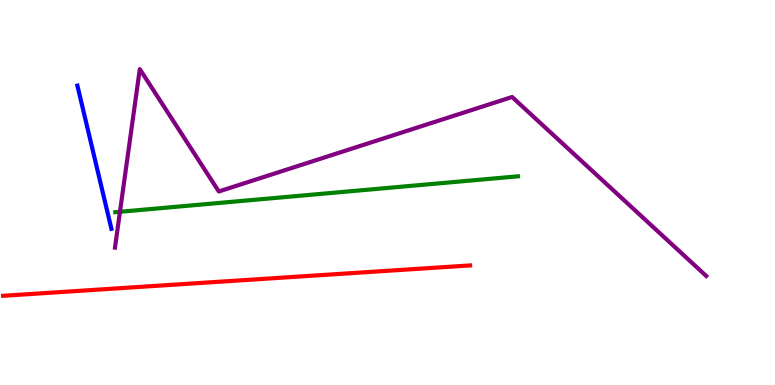[{'lines': ['blue', 'red'], 'intersections': []}, {'lines': ['green', 'red'], 'intersections': []}, {'lines': ['purple', 'red'], 'intersections': []}, {'lines': ['blue', 'green'], 'intersections': []}, {'lines': ['blue', 'purple'], 'intersections': []}, {'lines': ['green', 'purple'], 'intersections': [{'x': 1.55, 'y': 4.5}]}]